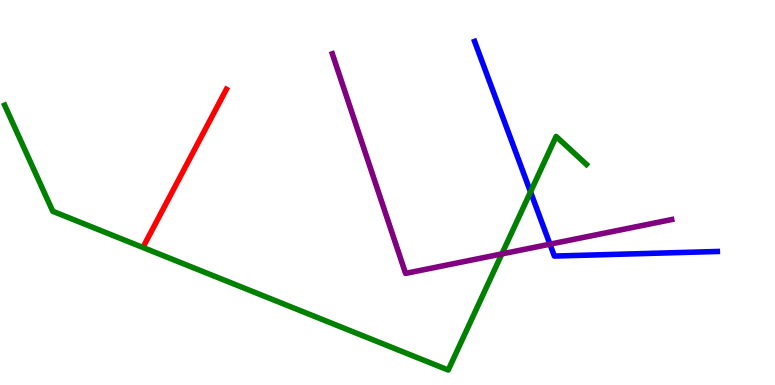[{'lines': ['blue', 'red'], 'intersections': []}, {'lines': ['green', 'red'], 'intersections': []}, {'lines': ['purple', 'red'], 'intersections': []}, {'lines': ['blue', 'green'], 'intersections': [{'x': 6.85, 'y': 5.02}]}, {'lines': ['blue', 'purple'], 'intersections': [{'x': 7.1, 'y': 3.66}]}, {'lines': ['green', 'purple'], 'intersections': [{'x': 6.48, 'y': 3.4}]}]